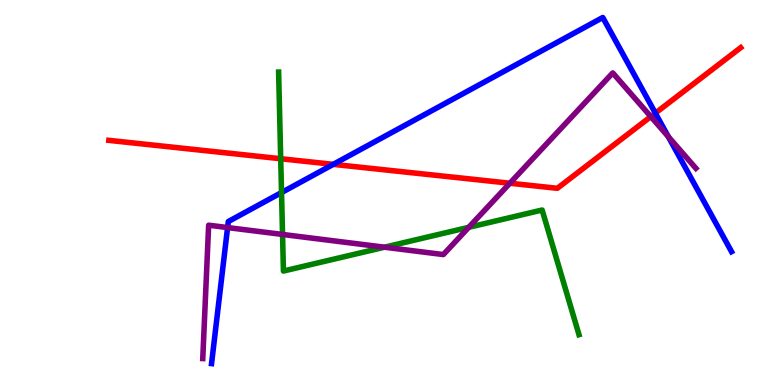[{'lines': ['blue', 'red'], 'intersections': [{'x': 4.3, 'y': 5.73}, {'x': 8.46, 'y': 7.06}]}, {'lines': ['green', 'red'], 'intersections': [{'x': 3.62, 'y': 5.88}]}, {'lines': ['purple', 'red'], 'intersections': [{'x': 6.58, 'y': 5.24}, {'x': 8.4, 'y': 6.97}]}, {'lines': ['blue', 'green'], 'intersections': [{'x': 3.63, 'y': 5.0}]}, {'lines': ['blue', 'purple'], 'intersections': [{'x': 2.94, 'y': 4.09}, {'x': 8.62, 'y': 6.45}]}, {'lines': ['green', 'purple'], 'intersections': [{'x': 3.65, 'y': 3.91}, {'x': 4.96, 'y': 3.58}, {'x': 6.05, 'y': 4.1}]}]